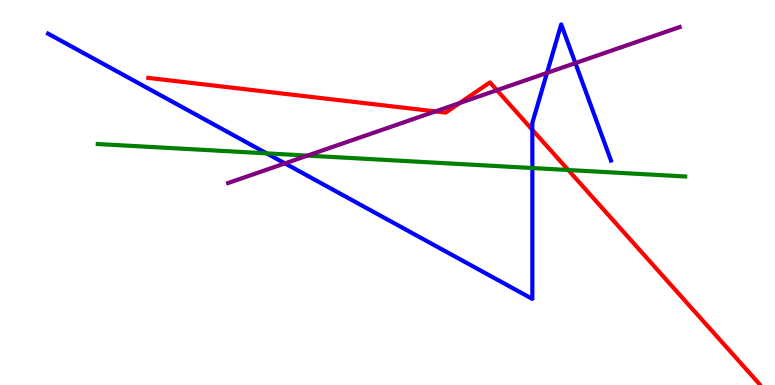[{'lines': ['blue', 'red'], 'intersections': [{'x': 6.87, 'y': 6.63}]}, {'lines': ['green', 'red'], 'intersections': [{'x': 7.33, 'y': 5.58}]}, {'lines': ['purple', 'red'], 'intersections': [{'x': 5.62, 'y': 7.11}, {'x': 5.93, 'y': 7.32}, {'x': 6.41, 'y': 7.66}]}, {'lines': ['blue', 'green'], 'intersections': [{'x': 3.44, 'y': 6.02}, {'x': 6.87, 'y': 5.64}]}, {'lines': ['blue', 'purple'], 'intersections': [{'x': 3.68, 'y': 5.76}, {'x': 7.06, 'y': 8.11}, {'x': 7.42, 'y': 8.36}]}, {'lines': ['green', 'purple'], 'intersections': [{'x': 3.97, 'y': 5.96}]}]